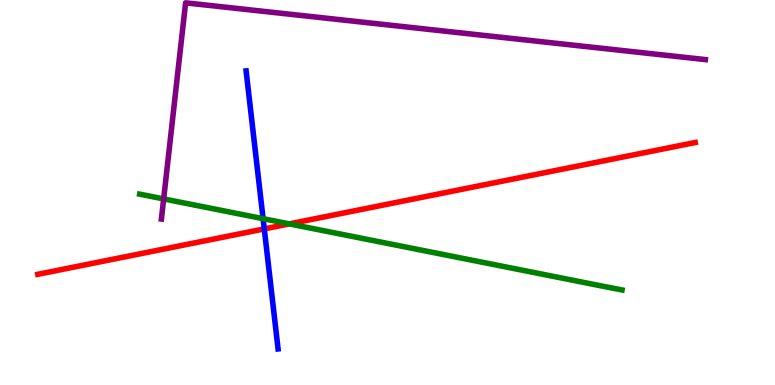[{'lines': ['blue', 'red'], 'intersections': [{'x': 3.41, 'y': 4.05}]}, {'lines': ['green', 'red'], 'intersections': [{'x': 3.73, 'y': 4.18}]}, {'lines': ['purple', 'red'], 'intersections': []}, {'lines': ['blue', 'green'], 'intersections': [{'x': 3.39, 'y': 4.32}]}, {'lines': ['blue', 'purple'], 'intersections': []}, {'lines': ['green', 'purple'], 'intersections': [{'x': 2.11, 'y': 4.83}]}]